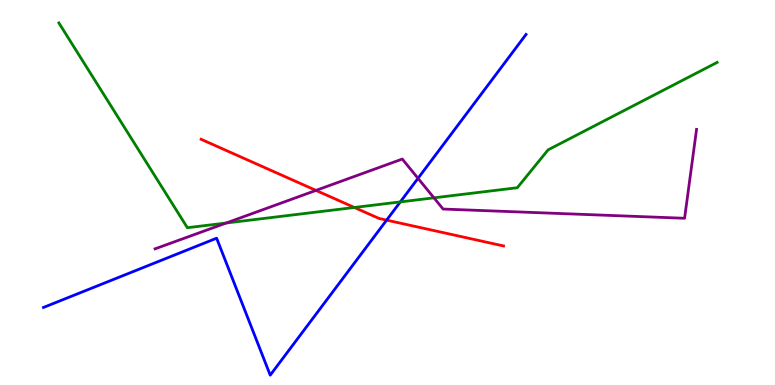[{'lines': ['blue', 'red'], 'intersections': [{'x': 4.99, 'y': 4.28}]}, {'lines': ['green', 'red'], 'intersections': [{'x': 4.57, 'y': 4.61}]}, {'lines': ['purple', 'red'], 'intersections': [{'x': 4.08, 'y': 5.05}]}, {'lines': ['blue', 'green'], 'intersections': [{'x': 5.17, 'y': 4.76}]}, {'lines': ['blue', 'purple'], 'intersections': [{'x': 5.39, 'y': 5.37}]}, {'lines': ['green', 'purple'], 'intersections': [{'x': 2.92, 'y': 4.21}, {'x': 5.6, 'y': 4.86}]}]